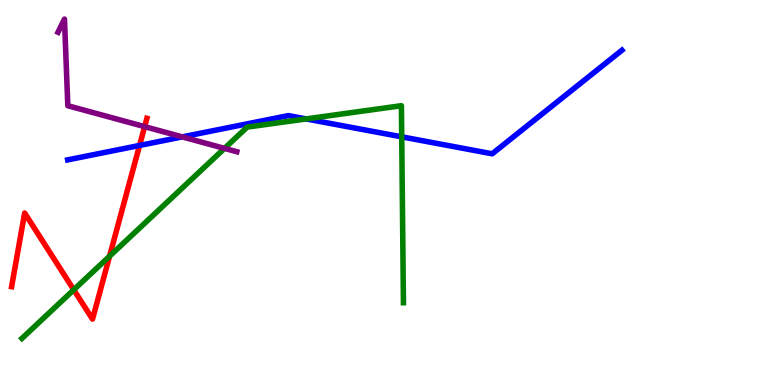[{'lines': ['blue', 'red'], 'intersections': [{'x': 1.8, 'y': 6.22}]}, {'lines': ['green', 'red'], 'intersections': [{'x': 0.952, 'y': 2.47}, {'x': 1.41, 'y': 3.35}]}, {'lines': ['purple', 'red'], 'intersections': [{'x': 1.87, 'y': 6.71}]}, {'lines': ['blue', 'green'], 'intersections': [{'x': 3.95, 'y': 6.91}, {'x': 5.18, 'y': 6.45}]}, {'lines': ['blue', 'purple'], 'intersections': [{'x': 2.35, 'y': 6.44}]}, {'lines': ['green', 'purple'], 'intersections': [{'x': 2.9, 'y': 6.15}]}]